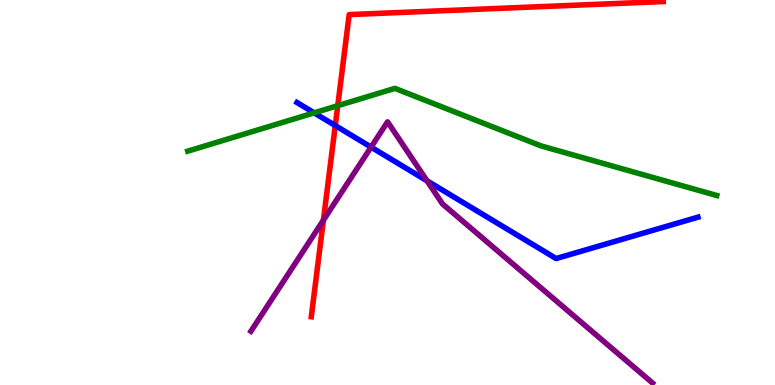[{'lines': ['blue', 'red'], 'intersections': [{'x': 4.33, 'y': 6.74}]}, {'lines': ['green', 'red'], 'intersections': [{'x': 4.36, 'y': 7.25}]}, {'lines': ['purple', 'red'], 'intersections': [{'x': 4.17, 'y': 4.28}]}, {'lines': ['blue', 'green'], 'intersections': [{'x': 4.05, 'y': 7.07}]}, {'lines': ['blue', 'purple'], 'intersections': [{'x': 4.79, 'y': 6.18}, {'x': 5.51, 'y': 5.3}]}, {'lines': ['green', 'purple'], 'intersections': []}]